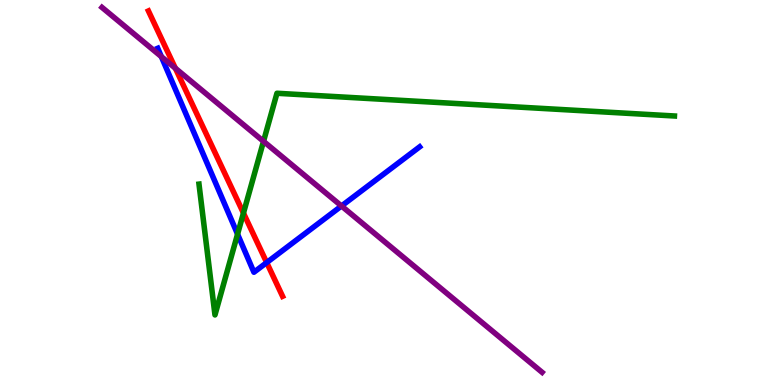[{'lines': ['blue', 'red'], 'intersections': [{'x': 3.44, 'y': 3.18}]}, {'lines': ['green', 'red'], 'intersections': [{'x': 3.14, 'y': 4.47}]}, {'lines': ['purple', 'red'], 'intersections': [{'x': 2.26, 'y': 8.23}]}, {'lines': ['blue', 'green'], 'intersections': [{'x': 3.07, 'y': 3.92}]}, {'lines': ['blue', 'purple'], 'intersections': [{'x': 2.08, 'y': 8.53}, {'x': 4.41, 'y': 4.65}]}, {'lines': ['green', 'purple'], 'intersections': [{'x': 3.4, 'y': 6.33}]}]